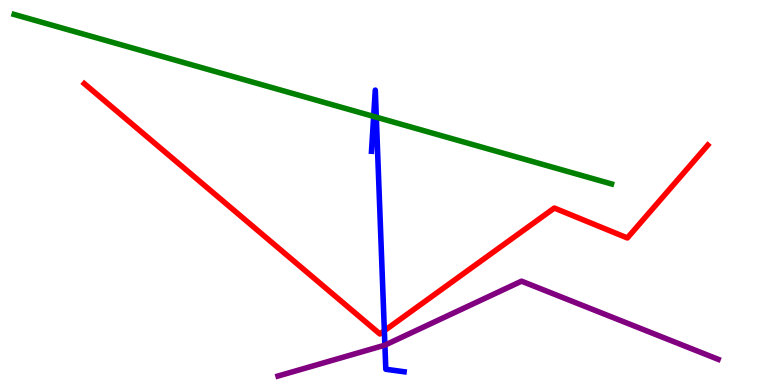[{'lines': ['blue', 'red'], 'intersections': [{'x': 4.96, 'y': 1.41}]}, {'lines': ['green', 'red'], 'intersections': []}, {'lines': ['purple', 'red'], 'intersections': []}, {'lines': ['blue', 'green'], 'intersections': [{'x': 4.82, 'y': 6.98}, {'x': 4.86, 'y': 6.96}]}, {'lines': ['blue', 'purple'], 'intersections': [{'x': 4.97, 'y': 1.04}]}, {'lines': ['green', 'purple'], 'intersections': []}]